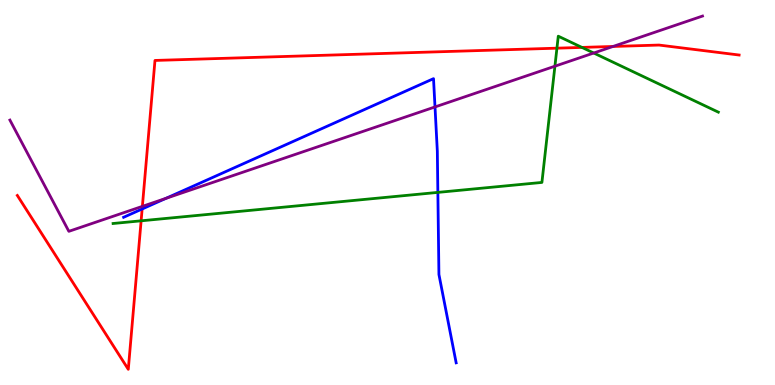[{'lines': ['blue', 'red'], 'intersections': [{'x': 1.83, 'y': 4.57}]}, {'lines': ['green', 'red'], 'intersections': [{'x': 1.82, 'y': 4.26}, {'x': 7.19, 'y': 8.75}, {'x': 7.51, 'y': 8.77}]}, {'lines': ['purple', 'red'], 'intersections': [{'x': 1.84, 'y': 4.64}, {'x': 7.91, 'y': 8.79}]}, {'lines': ['blue', 'green'], 'intersections': [{'x': 5.65, 'y': 5.0}]}, {'lines': ['blue', 'purple'], 'intersections': [{'x': 2.14, 'y': 4.85}, {'x': 5.61, 'y': 7.22}]}, {'lines': ['green', 'purple'], 'intersections': [{'x': 7.16, 'y': 8.28}, {'x': 7.66, 'y': 8.62}]}]